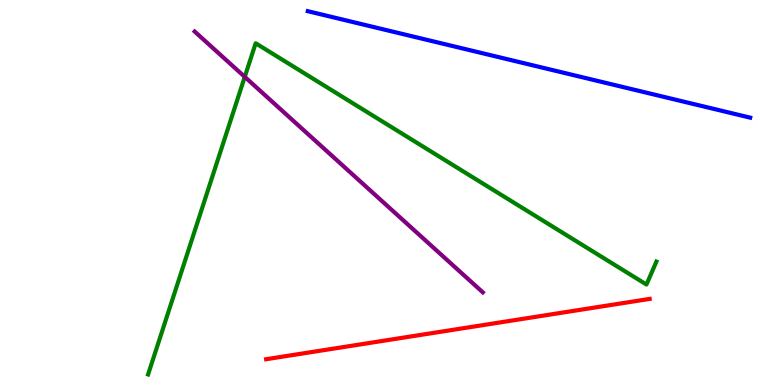[{'lines': ['blue', 'red'], 'intersections': []}, {'lines': ['green', 'red'], 'intersections': []}, {'lines': ['purple', 'red'], 'intersections': []}, {'lines': ['blue', 'green'], 'intersections': []}, {'lines': ['blue', 'purple'], 'intersections': []}, {'lines': ['green', 'purple'], 'intersections': [{'x': 3.16, 'y': 8.0}]}]